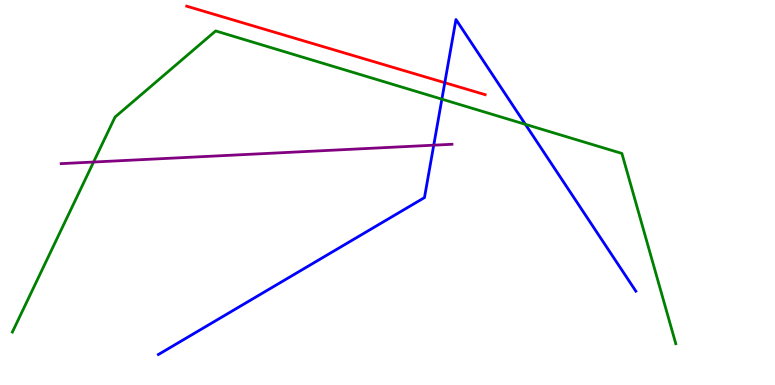[{'lines': ['blue', 'red'], 'intersections': [{'x': 5.74, 'y': 7.85}]}, {'lines': ['green', 'red'], 'intersections': []}, {'lines': ['purple', 'red'], 'intersections': []}, {'lines': ['blue', 'green'], 'intersections': [{'x': 5.7, 'y': 7.42}, {'x': 6.78, 'y': 6.77}]}, {'lines': ['blue', 'purple'], 'intersections': [{'x': 5.6, 'y': 6.23}]}, {'lines': ['green', 'purple'], 'intersections': [{'x': 1.21, 'y': 5.79}]}]